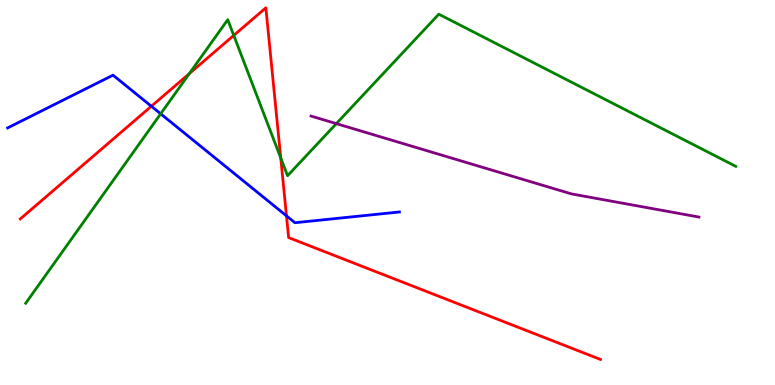[{'lines': ['blue', 'red'], 'intersections': [{'x': 1.95, 'y': 7.24}, {'x': 3.7, 'y': 4.39}]}, {'lines': ['green', 'red'], 'intersections': [{'x': 2.44, 'y': 8.09}, {'x': 3.02, 'y': 9.08}, {'x': 3.62, 'y': 5.9}]}, {'lines': ['purple', 'red'], 'intersections': []}, {'lines': ['blue', 'green'], 'intersections': [{'x': 2.07, 'y': 7.04}]}, {'lines': ['blue', 'purple'], 'intersections': []}, {'lines': ['green', 'purple'], 'intersections': [{'x': 4.34, 'y': 6.79}]}]